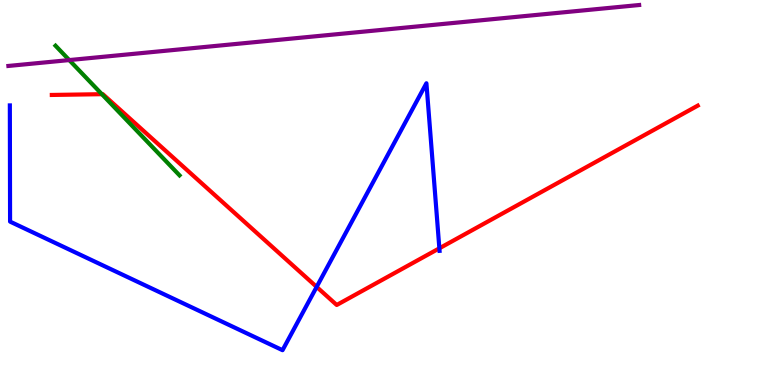[{'lines': ['blue', 'red'], 'intersections': [{'x': 4.09, 'y': 2.55}, {'x': 5.67, 'y': 3.55}]}, {'lines': ['green', 'red'], 'intersections': [{'x': 1.31, 'y': 7.55}]}, {'lines': ['purple', 'red'], 'intersections': []}, {'lines': ['blue', 'green'], 'intersections': []}, {'lines': ['blue', 'purple'], 'intersections': []}, {'lines': ['green', 'purple'], 'intersections': [{'x': 0.894, 'y': 8.44}]}]